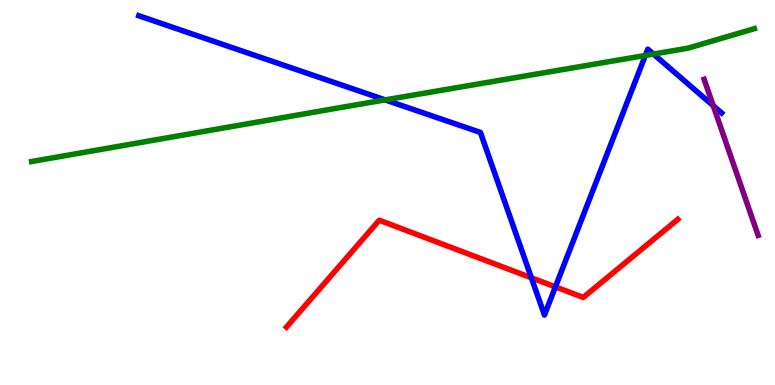[{'lines': ['blue', 'red'], 'intersections': [{'x': 6.86, 'y': 2.78}, {'x': 7.17, 'y': 2.55}]}, {'lines': ['green', 'red'], 'intersections': []}, {'lines': ['purple', 'red'], 'intersections': []}, {'lines': ['blue', 'green'], 'intersections': [{'x': 4.97, 'y': 7.41}, {'x': 8.33, 'y': 8.56}, {'x': 8.43, 'y': 8.6}]}, {'lines': ['blue', 'purple'], 'intersections': [{'x': 9.2, 'y': 7.25}]}, {'lines': ['green', 'purple'], 'intersections': []}]